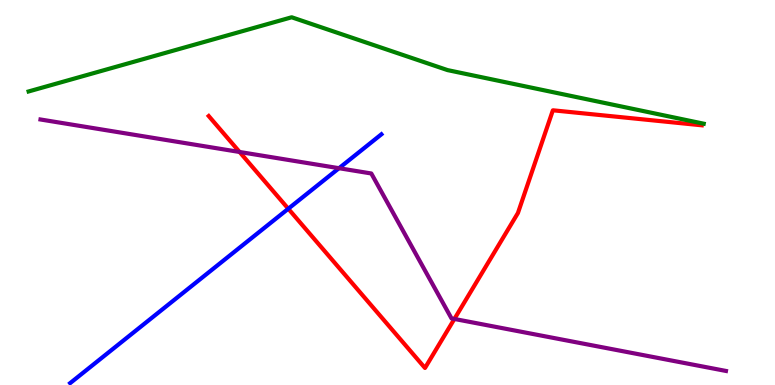[{'lines': ['blue', 'red'], 'intersections': [{'x': 3.72, 'y': 4.58}]}, {'lines': ['green', 'red'], 'intersections': []}, {'lines': ['purple', 'red'], 'intersections': [{'x': 3.09, 'y': 6.05}, {'x': 5.86, 'y': 1.72}]}, {'lines': ['blue', 'green'], 'intersections': []}, {'lines': ['blue', 'purple'], 'intersections': [{'x': 4.37, 'y': 5.63}]}, {'lines': ['green', 'purple'], 'intersections': []}]